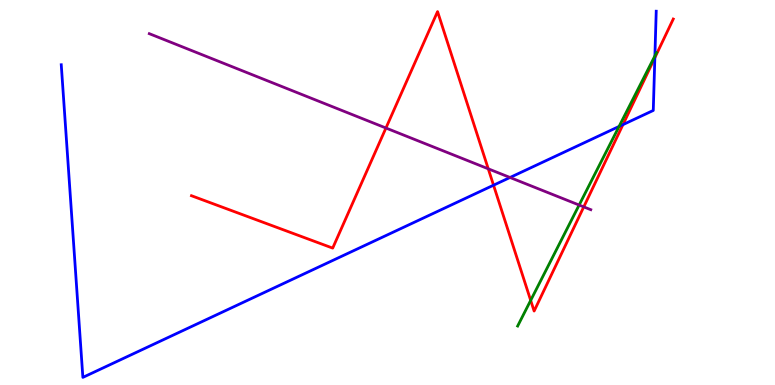[{'lines': ['blue', 'red'], 'intersections': [{'x': 6.37, 'y': 5.19}, {'x': 8.04, 'y': 6.76}, {'x': 8.45, 'y': 8.5}]}, {'lines': ['green', 'red'], 'intersections': [{'x': 6.85, 'y': 2.2}]}, {'lines': ['purple', 'red'], 'intersections': [{'x': 4.98, 'y': 6.67}, {'x': 6.3, 'y': 5.62}, {'x': 7.53, 'y': 4.63}]}, {'lines': ['blue', 'green'], 'intersections': [{'x': 7.99, 'y': 6.72}, {'x': 8.45, 'y': 8.55}]}, {'lines': ['blue', 'purple'], 'intersections': [{'x': 6.58, 'y': 5.39}]}, {'lines': ['green', 'purple'], 'intersections': [{'x': 7.47, 'y': 4.67}]}]